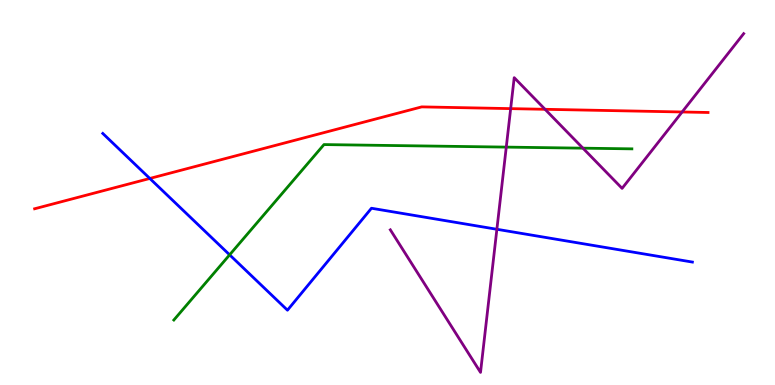[{'lines': ['blue', 'red'], 'intersections': [{'x': 1.93, 'y': 5.36}]}, {'lines': ['green', 'red'], 'intersections': []}, {'lines': ['purple', 'red'], 'intersections': [{'x': 6.59, 'y': 7.18}, {'x': 7.03, 'y': 7.16}, {'x': 8.8, 'y': 7.09}]}, {'lines': ['blue', 'green'], 'intersections': [{'x': 2.96, 'y': 3.38}]}, {'lines': ['blue', 'purple'], 'intersections': [{'x': 6.41, 'y': 4.04}]}, {'lines': ['green', 'purple'], 'intersections': [{'x': 6.53, 'y': 6.18}, {'x': 7.52, 'y': 6.15}]}]